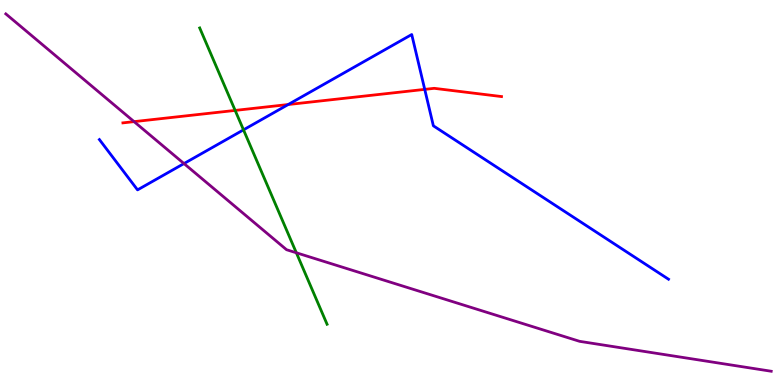[{'lines': ['blue', 'red'], 'intersections': [{'x': 3.72, 'y': 7.28}, {'x': 5.48, 'y': 7.68}]}, {'lines': ['green', 'red'], 'intersections': [{'x': 3.03, 'y': 7.13}]}, {'lines': ['purple', 'red'], 'intersections': [{'x': 1.73, 'y': 6.84}]}, {'lines': ['blue', 'green'], 'intersections': [{'x': 3.14, 'y': 6.63}]}, {'lines': ['blue', 'purple'], 'intersections': [{'x': 2.37, 'y': 5.75}]}, {'lines': ['green', 'purple'], 'intersections': [{'x': 3.82, 'y': 3.43}]}]